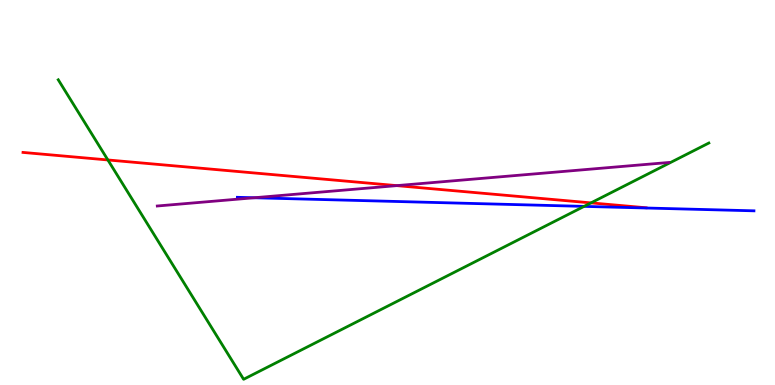[{'lines': ['blue', 'red'], 'intersections': []}, {'lines': ['green', 'red'], 'intersections': [{'x': 1.39, 'y': 5.85}, {'x': 7.63, 'y': 4.73}]}, {'lines': ['purple', 'red'], 'intersections': [{'x': 5.12, 'y': 5.18}]}, {'lines': ['blue', 'green'], 'intersections': [{'x': 7.54, 'y': 4.64}]}, {'lines': ['blue', 'purple'], 'intersections': [{'x': 3.28, 'y': 4.86}]}, {'lines': ['green', 'purple'], 'intersections': []}]